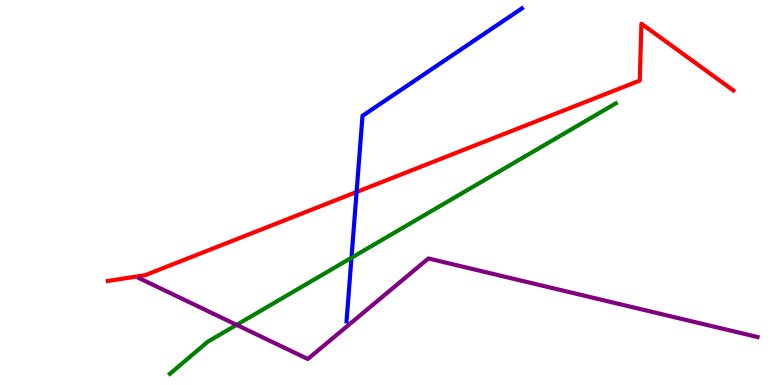[{'lines': ['blue', 'red'], 'intersections': [{'x': 4.6, 'y': 5.01}]}, {'lines': ['green', 'red'], 'intersections': []}, {'lines': ['purple', 'red'], 'intersections': []}, {'lines': ['blue', 'green'], 'intersections': [{'x': 4.54, 'y': 3.3}]}, {'lines': ['blue', 'purple'], 'intersections': []}, {'lines': ['green', 'purple'], 'intersections': [{'x': 3.05, 'y': 1.56}]}]